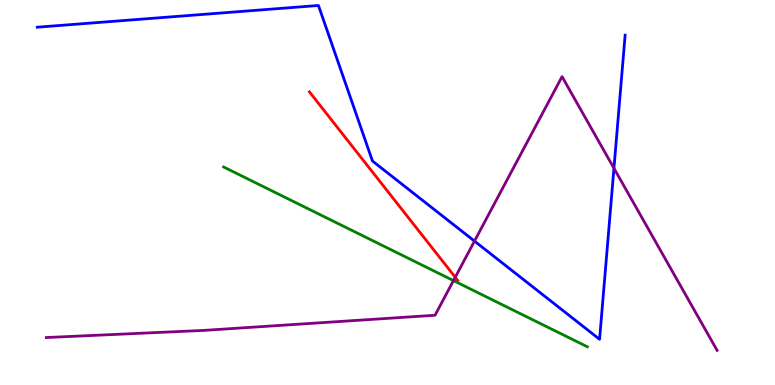[{'lines': ['blue', 'red'], 'intersections': []}, {'lines': ['green', 'red'], 'intersections': []}, {'lines': ['purple', 'red'], 'intersections': [{'x': 5.87, 'y': 2.8}]}, {'lines': ['blue', 'green'], 'intersections': []}, {'lines': ['blue', 'purple'], 'intersections': [{'x': 6.12, 'y': 3.74}, {'x': 7.92, 'y': 5.63}]}, {'lines': ['green', 'purple'], 'intersections': [{'x': 5.85, 'y': 2.71}]}]